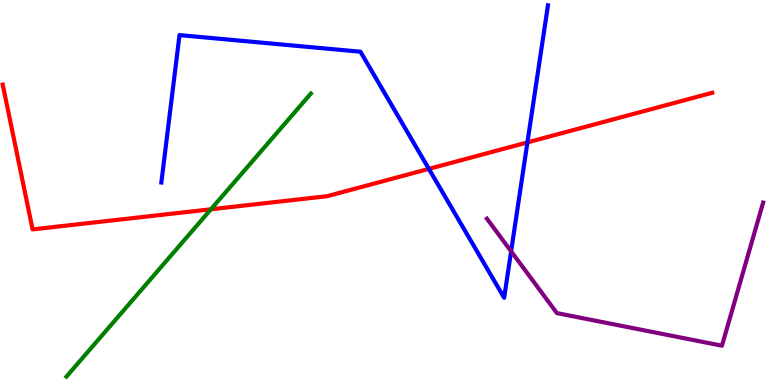[{'lines': ['blue', 'red'], 'intersections': [{'x': 5.53, 'y': 5.61}, {'x': 6.81, 'y': 6.3}]}, {'lines': ['green', 'red'], 'intersections': [{'x': 2.72, 'y': 4.56}]}, {'lines': ['purple', 'red'], 'intersections': []}, {'lines': ['blue', 'green'], 'intersections': []}, {'lines': ['blue', 'purple'], 'intersections': [{'x': 6.59, 'y': 3.47}]}, {'lines': ['green', 'purple'], 'intersections': []}]